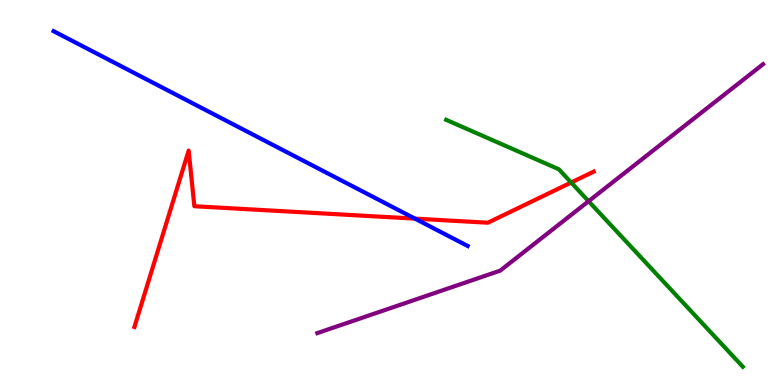[{'lines': ['blue', 'red'], 'intersections': [{'x': 5.35, 'y': 4.32}]}, {'lines': ['green', 'red'], 'intersections': [{'x': 7.37, 'y': 5.26}]}, {'lines': ['purple', 'red'], 'intersections': []}, {'lines': ['blue', 'green'], 'intersections': []}, {'lines': ['blue', 'purple'], 'intersections': []}, {'lines': ['green', 'purple'], 'intersections': [{'x': 7.59, 'y': 4.77}]}]